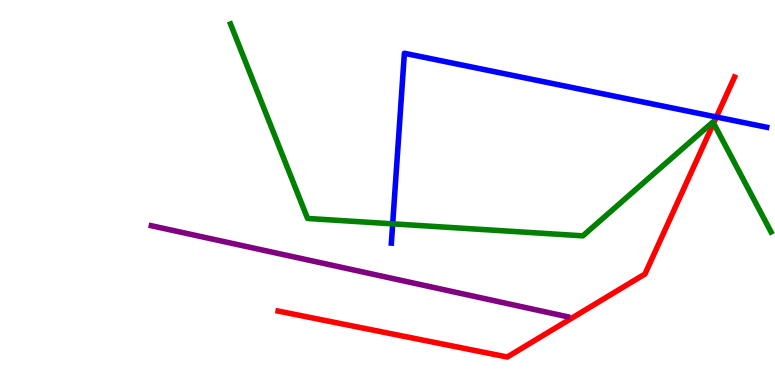[{'lines': ['blue', 'red'], 'intersections': [{'x': 9.24, 'y': 6.96}]}, {'lines': ['green', 'red'], 'intersections': [{'x': 9.21, 'y': 6.8}]}, {'lines': ['purple', 'red'], 'intersections': []}, {'lines': ['blue', 'green'], 'intersections': [{'x': 5.07, 'y': 4.19}]}, {'lines': ['blue', 'purple'], 'intersections': []}, {'lines': ['green', 'purple'], 'intersections': []}]